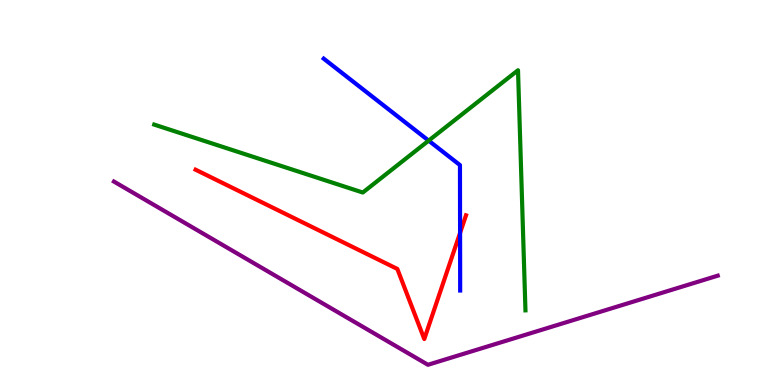[{'lines': ['blue', 'red'], 'intersections': [{'x': 5.94, 'y': 3.95}]}, {'lines': ['green', 'red'], 'intersections': []}, {'lines': ['purple', 'red'], 'intersections': []}, {'lines': ['blue', 'green'], 'intersections': [{'x': 5.53, 'y': 6.35}]}, {'lines': ['blue', 'purple'], 'intersections': []}, {'lines': ['green', 'purple'], 'intersections': []}]